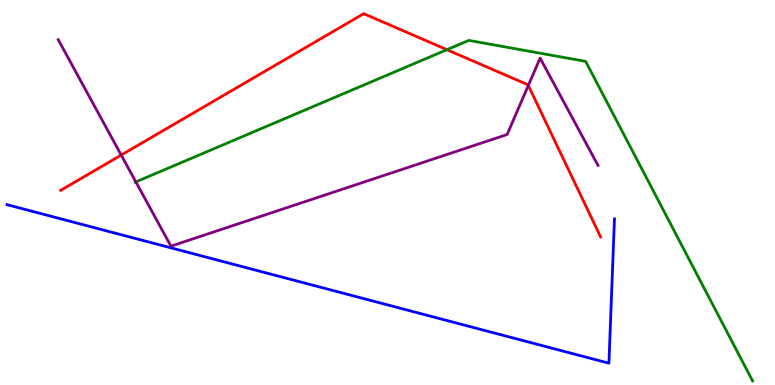[{'lines': ['blue', 'red'], 'intersections': []}, {'lines': ['green', 'red'], 'intersections': [{'x': 5.77, 'y': 8.71}]}, {'lines': ['purple', 'red'], 'intersections': [{'x': 1.56, 'y': 5.97}, {'x': 6.82, 'y': 7.78}]}, {'lines': ['blue', 'green'], 'intersections': []}, {'lines': ['blue', 'purple'], 'intersections': []}, {'lines': ['green', 'purple'], 'intersections': [{'x': 1.75, 'y': 5.28}]}]